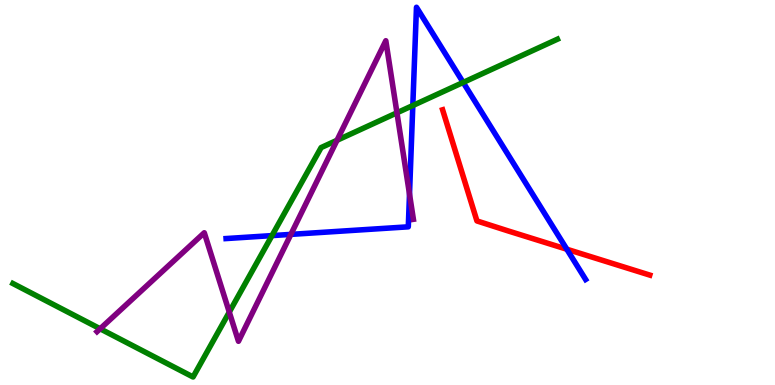[{'lines': ['blue', 'red'], 'intersections': [{'x': 7.31, 'y': 3.53}]}, {'lines': ['green', 'red'], 'intersections': []}, {'lines': ['purple', 'red'], 'intersections': []}, {'lines': ['blue', 'green'], 'intersections': [{'x': 3.51, 'y': 3.88}, {'x': 5.33, 'y': 7.26}, {'x': 5.98, 'y': 7.86}]}, {'lines': ['blue', 'purple'], 'intersections': [{'x': 3.75, 'y': 3.91}, {'x': 5.28, 'y': 4.96}]}, {'lines': ['green', 'purple'], 'intersections': [{'x': 1.29, 'y': 1.46}, {'x': 2.96, 'y': 1.89}, {'x': 4.35, 'y': 6.36}, {'x': 5.12, 'y': 7.07}]}]